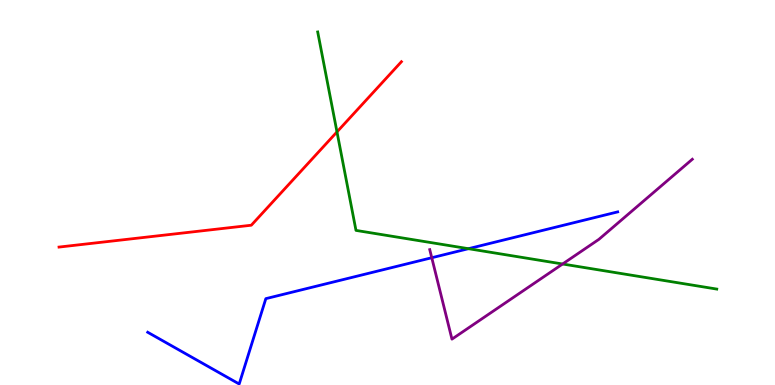[{'lines': ['blue', 'red'], 'intersections': []}, {'lines': ['green', 'red'], 'intersections': [{'x': 4.35, 'y': 6.57}]}, {'lines': ['purple', 'red'], 'intersections': []}, {'lines': ['blue', 'green'], 'intersections': [{'x': 6.04, 'y': 3.54}]}, {'lines': ['blue', 'purple'], 'intersections': [{'x': 5.57, 'y': 3.31}]}, {'lines': ['green', 'purple'], 'intersections': [{'x': 7.26, 'y': 3.14}]}]